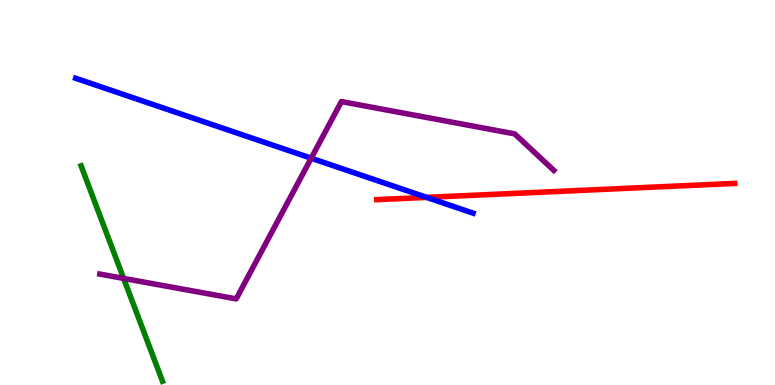[{'lines': ['blue', 'red'], 'intersections': [{'x': 5.51, 'y': 4.87}]}, {'lines': ['green', 'red'], 'intersections': []}, {'lines': ['purple', 'red'], 'intersections': []}, {'lines': ['blue', 'green'], 'intersections': []}, {'lines': ['blue', 'purple'], 'intersections': [{'x': 4.02, 'y': 5.89}]}, {'lines': ['green', 'purple'], 'intersections': [{'x': 1.6, 'y': 2.77}]}]